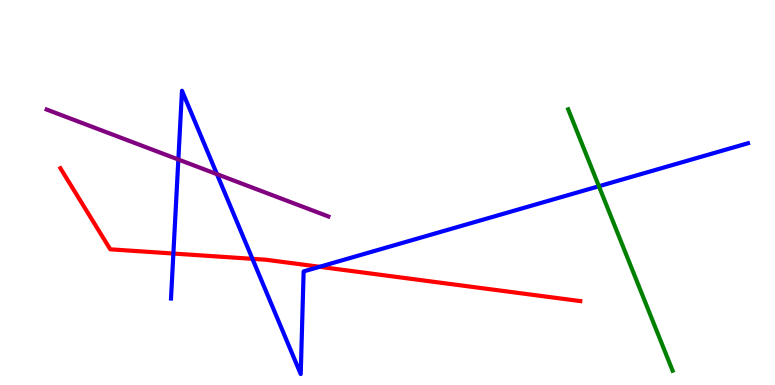[{'lines': ['blue', 'red'], 'intersections': [{'x': 2.24, 'y': 3.41}, {'x': 3.26, 'y': 3.28}, {'x': 4.12, 'y': 3.07}]}, {'lines': ['green', 'red'], 'intersections': []}, {'lines': ['purple', 'red'], 'intersections': []}, {'lines': ['blue', 'green'], 'intersections': [{'x': 7.73, 'y': 5.16}]}, {'lines': ['blue', 'purple'], 'intersections': [{'x': 2.3, 'y': 5.86}, {'x': 2.8, 'y': 5.48}]}, {'lines': ['green', 'purple'], 'intersections': []}]